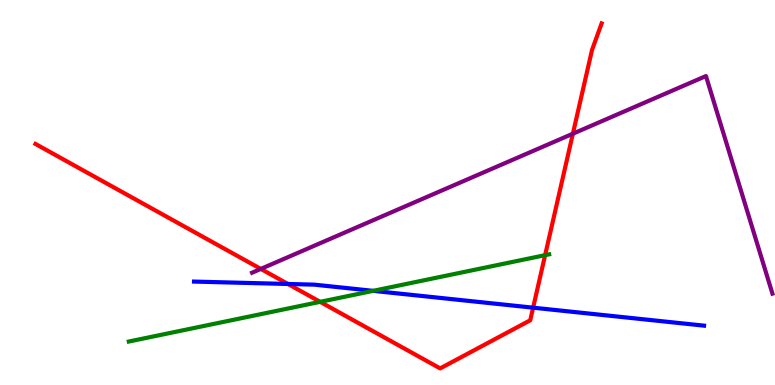[{'lines': ['blue', 'red'], 'intersections': [{'x': 3.72, 'y': 2.62}, {'x': 6.88, 'y': 2.01}]}, {'lines': ['green', 'red'], 'intersections': [{'x': 4.13, 'y': 2.16}, {'x': 7.03, 'y': 3.37}]}, {'lines': ['purple', 'red'], 'intersections': [{'x': 3.37, 'y': 3.02}, {'x': 7.39, 'y': 6.53}]}, {'lines': ['blue', 'green'], 'intersections': [{'x': 4.81, 'y': 2.45}]}, {'lines': ['blue', 'purple'], 'intersections': []}, {'lines': ['green', 'purple'], 'intersections': []}]